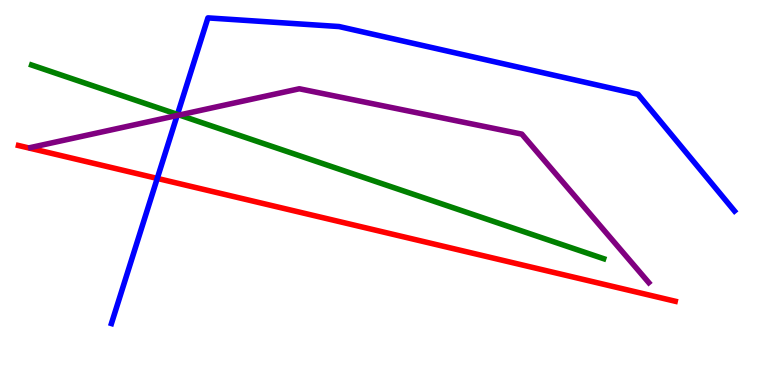[{'lines': ['blue', 'red'], 'intersections': [{'x': 2.03, 'y': 5.37}]}, {'lines': ['green', 'red'], 'intersections': []}, {'lines': ['purple', 'red'], 'intersections': []}, {'lines': ['blue', 'green'], 'intersections': [{'x': 2.29, 'y': 7.03}]}, {'lines': ['blue', 'purple'], 'intersections': [{'x': 2.29, 'y': 7.0}]}, {'lines': ['green', 'purple'], 'intersections': [{'x': 2.31, 'y': 7.01}]}]